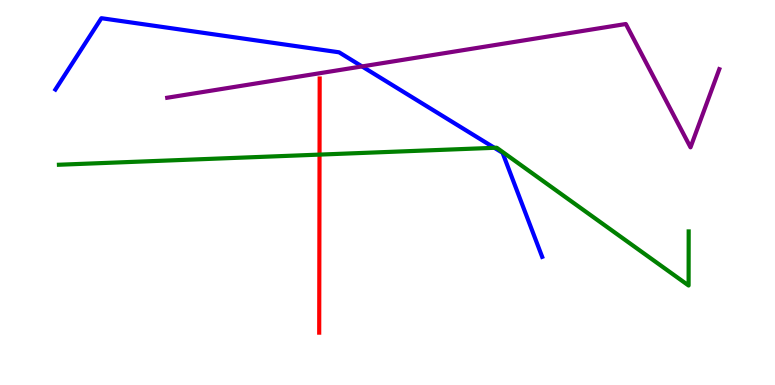[{'lines': ['blue', 'red'], 'intersections': []}, {'lines': ['green', 'red'], 'intersections': [{'x': 4.12, 'y': 5.98}]}, {'lines': ['purple', 'red'], 'intersections': []}, {'lines': ['blue', 'green'], 'intersections': [{'x': 6.38, 'y': 6.16}]}, {'lines': ['blue', 'purple'], 'intersections': [{'x': 4.67, 'y': 8.27}]}, {'lines': ['green', 'purple'], 'intersections': []}]